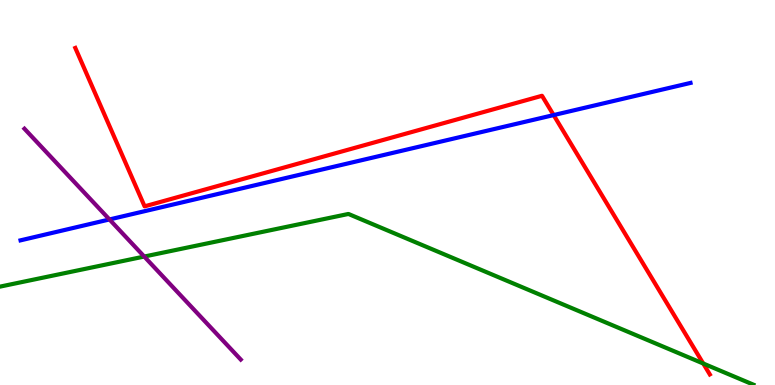[{'lines': ['blue', 'red'], 'intersections': [{'x': 7.14, 'y': 7.01}]}, {'lines': ['green', 'red'], 'intersections': [{'x': 9.07, 'y': 0.558}]}, {'lines': ['purple', 'red'], 'intersections': []}, {'lines': ['blue', 'green'], 'intersections': []}, {'lines': ['blue', 'purple'], 'intersections': [{'x': 1.41, 'y': 4.3}]}, {'lines': ['green', 'purple'], 'intersections': [{'x': 1.86, 'y': 3.34}]}]